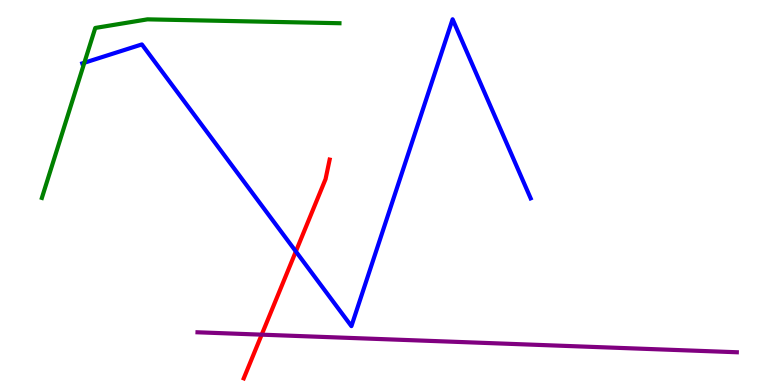[{'lines': ['blue', 'red'], 'intersections': [{'x': 3.82, 'y': 3.47}]}, {'lines': ['green', 'red'], 'intersections': []}, {'lines': ['purple', 'red'], 'intersections': [{'x': 3.38, 'y': 1.31}]}, {'lines': ['blue', 'green'], 'intersections': [{'x': 1.09, 'y': 8.37}]}, {'lines': ['blue', 'purple'], 'intersections': []}, {'lines': ['green', 'purple'], 'intersections': []}]